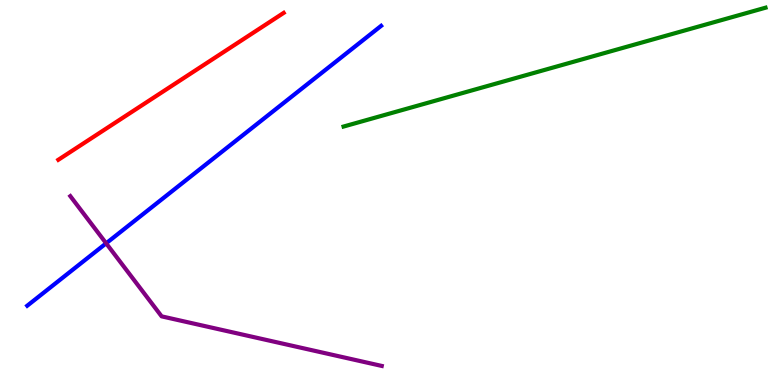[{'lines': ['blue', 'red'], 'intersections': []}, {'lines': ['green', 'red'], 'intersections': []}, {'lines': ['purple', 'red'], 'intersections': []}, {'lines': ['blue', 'green'], 'intersections': []}, {'lines': ['blue', 'purple'], 'intersections': [{'x': 1.37, 'y': 3.68}]}, {'lines': ['green', 'purple'], 'intersections': []}]